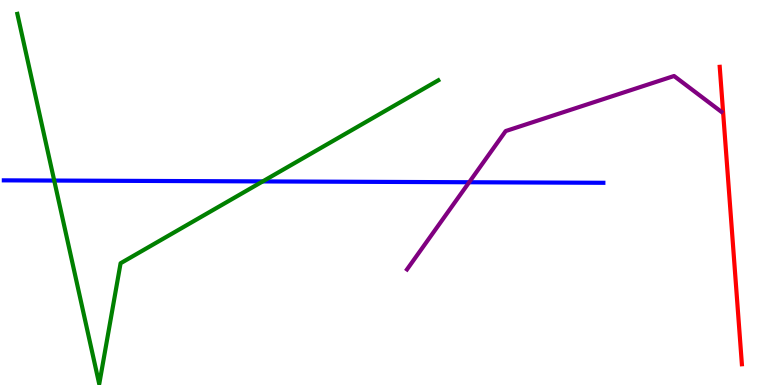[{'lines': ['blue', 'red'], 'intersections': []}, {'lines': ['green', 'red'], 'intersections': []}, {'lines': ['purple', 'red'], 'intersections': []}, {'lines': ['blue', 'green'], 'intersections': [{'x': 0.7, 'y': 5.31}, {'x': 3.39, 'y': 5.29}]}, {'lines': ['blue', 'purple'], 'intersections': [{'x': 6.05, 'y': 5.27}]}, {'lines': ['green', 'purple'], 'intersections': []}]